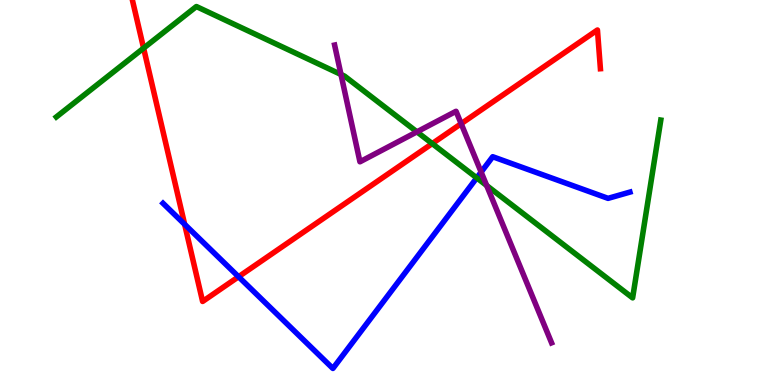[{'lines': ['blue', 'red'], 'intersections': [{'x': 2.38, 'y': 4.17}, {'x': 3.08, 'y': 2.81}]}, {'lines': ['green', 'red'], 'intersections': [{'x': 1.85, 'y': 8.75}, {'x': 5.58, 'y': 6.27}]}, {'lines': ['purple', 'red'], 'intersections': [{'x': 5.95, 'y': 6.79}]}, {'lines': ['blue', 'green'], 'intersections': [{'x': 6.15, 'y': 5.38}]}, {'lines': ['blue', 'purple'], 'intersections': [{'x': 6.21, 'y': 5.53}]}, {'lines': ['green', 'purple'], 'intersections': [{'x': 4.4, 'y': 8.07}, {'x': 5.38, 'y': 6.58}, {'x': 6.28, 'y': 5.18}]}]